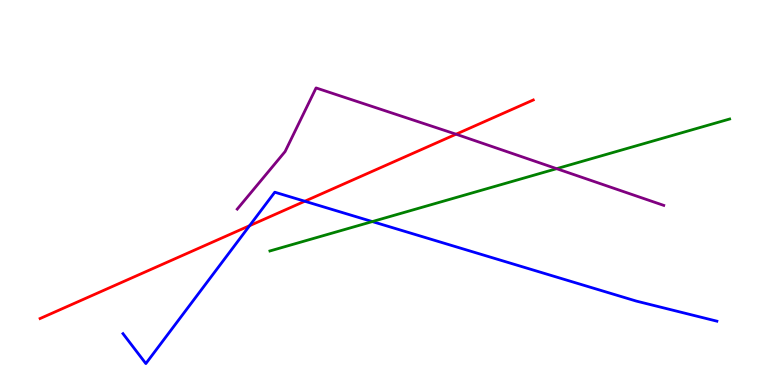[{'lines': ['blue', 'red'], 'intersections': [{'x': 3.22, 'y': 4.14}, {'x': 3.93, 'y': 4.77}]}, {'lines': ['green', 'red'], 'intersections': []}, {'lines': ['purple', 'red'], 'intersections': [{'x': 5.88, 'y': 6.51}]}, {'lines': ['blue', 'green'], 'intersections': [{'x': 4.8, 'y': 4.24}]}, {'lines': ['blue', 'purple'], 'intersections': []}, {'lines': ['green', 'purple'], 'intersections': [{'x': 7.18, 'y': 5.62}]}]